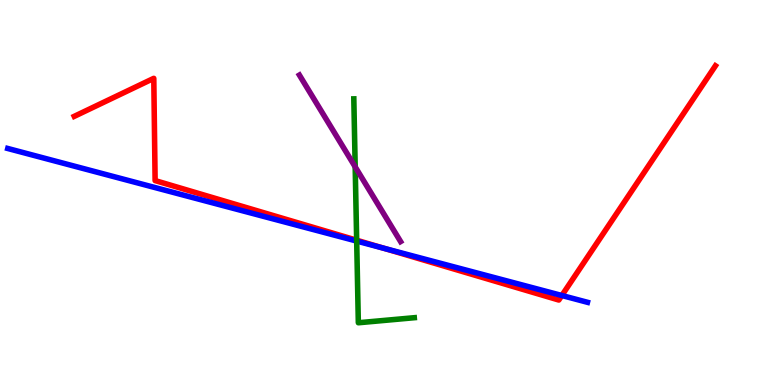[{'lines': ['blue', 'red'], 'intersections': [{'x': 4.96, 'y': 3.55}, {'x': 7.25, 'y': 2.32}]}, {'lines': ['green', 'red'], 'intersections': [{'x': 4.6, 'y': 3.76}]}, {'lines': ['purple', 'red'], 'intersections': []}, {'lines': ['blue', 'green'], 'intersections': [{'x': 4.6, 'y': 3.74}]}, {'lines': ['blue', 'purple'], 'intersections': []}, {'lines': ['green', 'purple'], 'intersections': [{'x': 4.58, 'y': 5.67}]}]